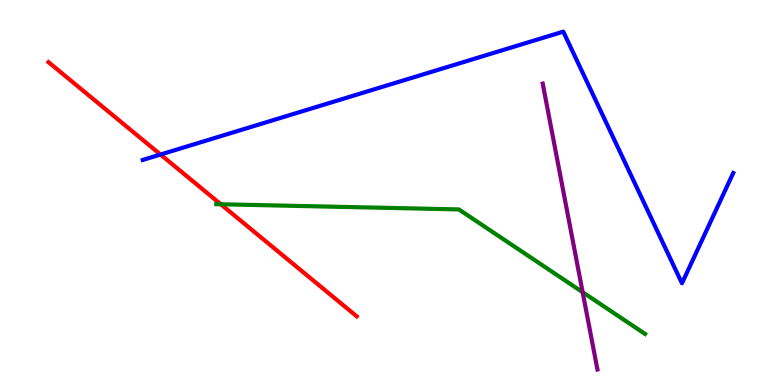[{'lines': ['blue', 'red'], 'intersections': [{'x': 2.07, 'y': 5.99}]}, {'lines': ['green', 'red'], 'intersections': [{'x': 2.85, 'y': 4.69}]}, {'lines': ['purple', 'red'], 'intersections': []}, {'lines': ['blue', 'green'], 'intersections': []}, {'lines': ['blue', 'purple'], 'intersections': []}, {'lines': ['green', 'purple'], 'intersections': [{'x': 7.52, 'y': 2.41}]}]